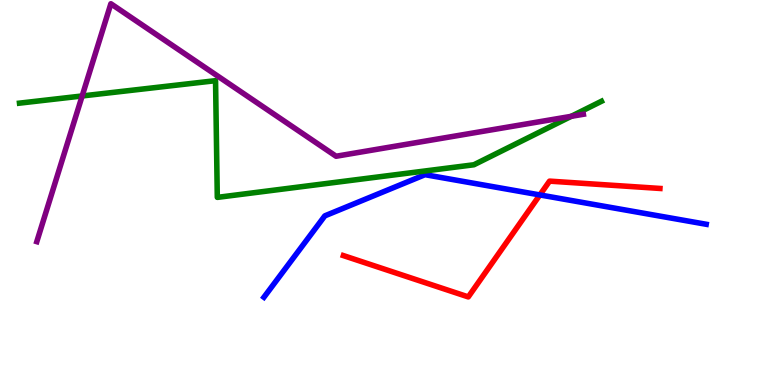[{'lines': ['blue', 'red'], 'intersections': [{'x': 6.97, 'y': 4.94}]}, {'lines': ['green', 'red'], 'intersections': []}, {'lines': ['purple', 'red'], 'intersections': []}, {'lines': ['blue', 'green'], 'intersections': []}, {'lines': ['blue', 'purple'], 'intersections': []}, {'lines': ['green', 'purple'], 'intersections': [{'x': 1.06, 'y': 7.51}, {'x': 7.37, 'y': 6.98}]}]